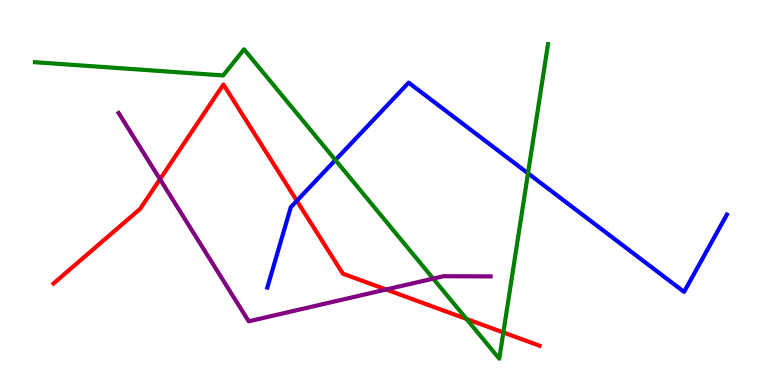[{'lines': ['blue', 'red'], 'intersections': [{'x': 3.83, 'y': 4.78}]}, {'lines': ['green', 'red'], 'intersections': [{'x': 6.02, 'y': 1.72}, {'x': 6.5, 'y': 1.36}]}, {'lines': ['purple', 'red'], 'intersections': [{'x': 2.06, 'y': 5.35}, {'x': 4.98, 'y': 2.48}]}, {'lines': ['blue', 'green'], 'intersections': [{'x': 4.33, 'y': 5.84}, {'x': 6.81, 'y': 5.5}]}, {'lines': ['blue', 'purple'], 'intersections': []}, {'lines': ['green', 'purple'], 'intersections': [{'x': 5.59, 'y': 2.76}]}]